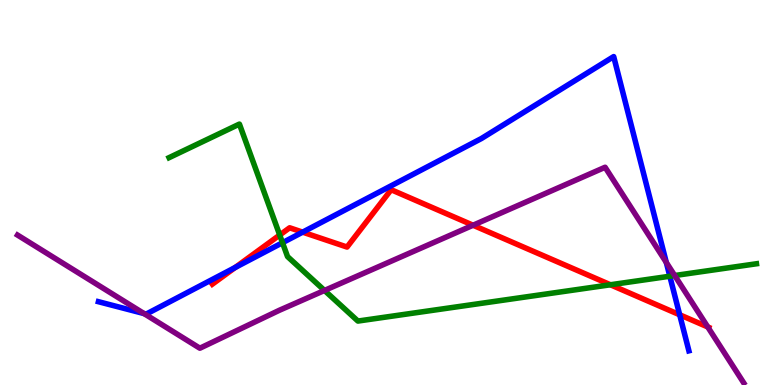[{'lines': ['blue', 'red'], 'intersections': [{'x': 3.03, 'y': 3.05}, {'x': 3.91, 'y': 3.97}, {'x': 8.77, 'y': 1.82}]}, {'lines': ['green', 'red'], 'intersections': [{'x': 3.61, 'y': 3.9}, {'x': 7.88, 'y': 2.6}]}, {'lines': ['purple', 'red'], 'intersections': [{'x': 6.1, 'y': 4.15}, {'x': 9.13, 'y': 1.51}]}, {'lines': ['blue', 'green'], 'intersections': [{'x': 3.65, 'y': 3.7}, {'x': 8.64, 'y': 2.83}]}, {'lines': ['blue', 'purple'], 'intersections': [{'x': 1.86, 'y': 1.86}, {'x': 8.6, 'y': 3.18}]}, {'lines': ['green', 'purple'], 'intersections': [{'x': 4.19, 'y': 2.46}, {'x': 8.71, 'y': 2.84}]}]